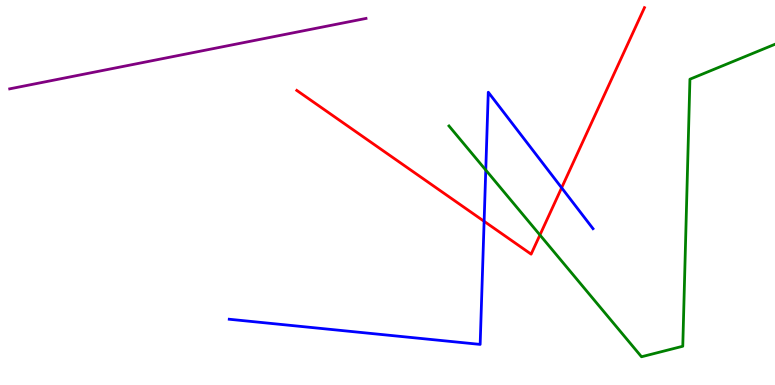[{'lines': ['blue', 'red'], 'intersections': [{'x': 6.25, 'y': 4.25}, {'x': 7.25, 'y': 5.12}]}, {'lines': ['green', 'red'], 'intersections': [{'x': 6.97, 'y': 3.9}]}, {'lines': ['purple', 'red'], 'intersections': []}, {'lines': ['blue', 'green'], 'intersections': [{'x': 6.27, 'y': 5.58}]}, {'lines': ['blue', 'purple'], 'intersections': []}, {'lines': ['green', 'purple'], 'intersections': []}]